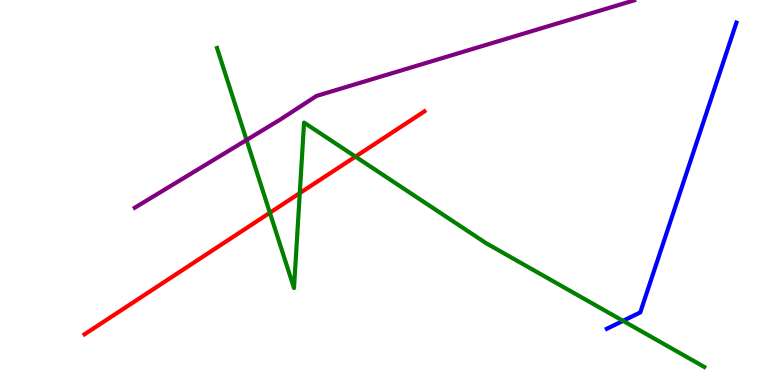[{'lines': ['blue', 'red'], 'intersections': []}, {'lines': ['green', 'red'], 'intersections': [{'x': 3.48, 'y': 4.47}, {'x': 3.87, 'y': 4.98}, {'x': 4.59, 'y': 5.93}]}, {'lines': ['purple', 'red'], 'intersections': []}, {'lines': ['blue', 'green'], 'intersections': [{'x': 8.04, 'y': 1.67}]}, {'lines': ['blue', 'purple'], 'intersections': []}, {'lines': ['green', 'purple'], 'intersections': [{'x': 3.18, 'y': 6.36}]}]